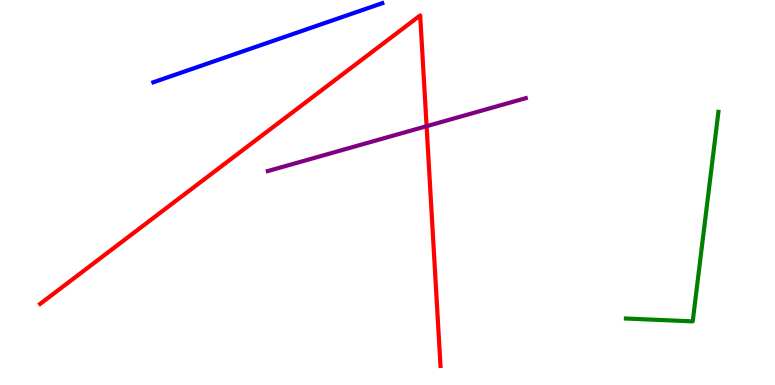[{'lines': ['blue', 'red'], 'intersections': []}, {'lines': ['green', 'red'], 'intersections': []}, {'lines': ['purple', 'red'], 'intersections': [{'x': 5.5, 'y': 6.72}]}, {'lines': ['blue', 'green'], 'intersections': []}, {'lines': ['blue', 'purple'], 'intersections': []}, {'lines': ['green', 'purple'], 'intersections': []}]